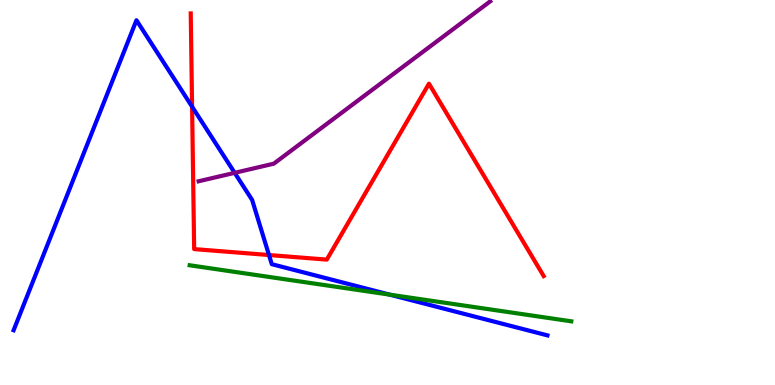[{'lines': ['blue', 'red'], 'intersections': [{'x': 2.48, 'y': 7.23}, {'x': 3.47, 'y': 3.38}]}, {'lines': ['green', 'red'], 'intersections': []}, {'lines': ['purple', 'red'], 'intersections': []}, {'lines': ['blue', 'green'], 'intersections': [{'x': 5.03, 'y': 2.35}]}, {'lines': ['blue', 'purple'], 'intersections': [{'x': 3.03, 'y': 5.51}]}, {'lines': ['green', 'purple'], 'intersections': []}]